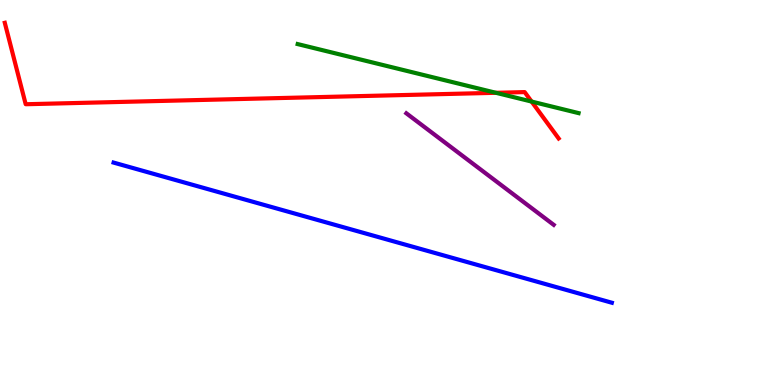[{'lines': ['blue', 'red'], 'intersections': []}, {'lines': ['green', 'red'], 'intersections': [{'x': 6.4, 'y': 7.59}, {'x': 6.86, 'y': 7.36}]}, {'lines': ['purple', 'red'], 'intersections': []}, {'lines': ['blue', 'green'], 'intersections': []}, {'lines': ['blue', 'purple'], 'intersections': []}, {'lines': ['green', 'purple'], 'intersections': []}]